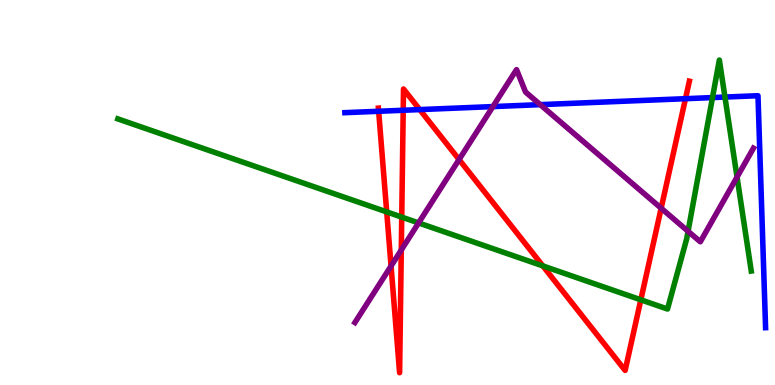[{'lines': ['blue', 'red'], 'intersections': [{'x': 4.89, 'y': 7.11}, {'x': 5.2, 'y': 7.14}, {'x': 5.42, 'y': 7.15}, {'x': 8.84, 'y': 7.44}]}, {'lines': ['green', 'red'], 'intersections': [{'x': 4.99, 'y': 4.5}, {'x': 5.18, 'y': 4.36}, {'x': 7.0, 'y': 3.09}, {'x': 8.27, 'y': 2.21}]}, {'lines': ['purple', 'red'], 'intersections': [{'x': 5.05, 'y': 3.09}, {'x': 5.18, 'y': 3.51}, {'x': 5.92, 'y': 5.86}, {'x': 8.53, 'y': 4.59}]}, {'lines': ['blue', 'green'], 'intersections': [{'x': 9.19, 'y': 7.47}, {'x': 9.35, 'y': 7.48}]}, {'lines': ['blue', 'purple'], 'intersections': [{'x': 6.36, 'y': 7.23}, {'x': 6.97, 'y': 7.28}]}, {'lines': ['green', 'purple'], 'intersections': [{'x': 5.4, 'y': 4.21}, {'x': 8.88, 'y': 3.99}, {'x': 9.51, 'y': 5.4}]}]